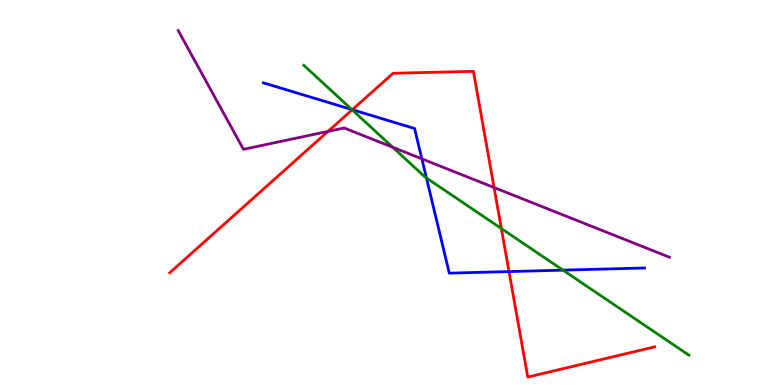[{'lines': ['blue', 'red'], 'intersections': [{'x': 4.55, 'y': 7.15}, {'x': 6.57, 'y': 2.95}]}, {'lines': ['green', 'red'], 'intersections': [{'x': 4.54, 'y': 7.15}, {'x': 6.47, 'y': 4.06}]}, {'lines': ['purple', 'red'], 'intersections': [{'x': 4.23, 'y': 6.59}, {'x': 6.38, 'y': 5.13}]}, {'lines': ['blue', 'green'], 'intersections': [{'x': 4.54, 'y': 7.15}, {'x': 5.5, 'y': 5.38}, {'x': 7.26, 'y': 2.98}]}, {'lines': ['blue', 'purple'], 'intersections': [{'x': 5.44, 'y': 5.87}]}, {'lines': ['green', 'purple'], 'intersections': [{'x': 5.07, 'y': 6.17}]}]